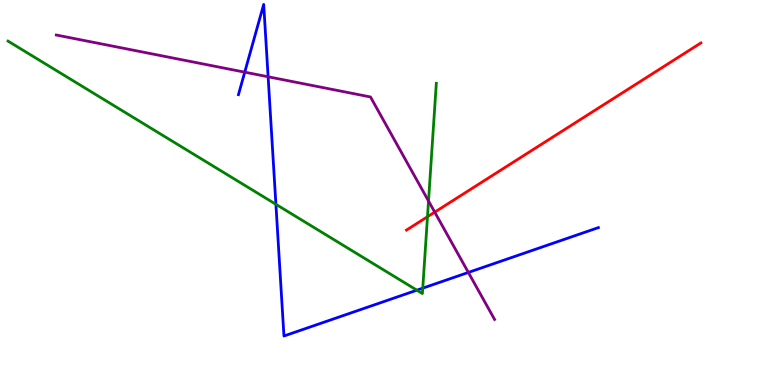[{'lines': ['blue', 'red'], 'intersections': []}, {'lines': ['green', 'red'], 'intersections': [{'x': 5.52, 'y': 4.37}]}, {'lines': ['purple', 'red'], 'intersections': [{'x': 5.61, 'y': 4.49}]}, {'lines': ['blue', 'green'], 'intersections': [{'x': 3.56, 'y': 4.69}, {'x': 5.38, 'y': 2.46}, {'x': 5.45, 'y': 2.52}]}, {'lines': ['blue', 'purple'], 'intersections': [{'x': 3.16, 'y': 8.13}, {'x': 3.46, 'y': 8.01}, {'x': 6.04, 'y': 2.92}]}, {'lines': ['green', 'purple'], 'intersections': [{'x': 5.53, 'y': 4.78}]}]